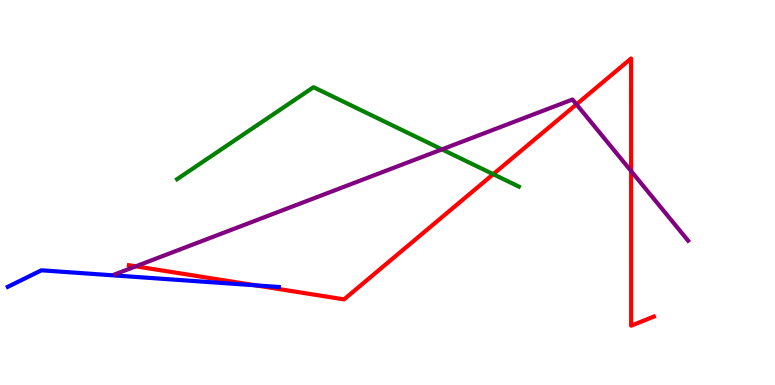[{'lines': ['blue', 'red'], 'intersections': [{'x': 3.3, 'y': 2.59}]}, {'lines': ['green', 'red'], 'intersections': [{'x': 6.36, 'y': 5.48}]}, {'lines': ['purple', 'red'], 'intersections': [{'x': 1.75, 'y': 3.08}, {'x': 7.44, 'y': 7.29}, {'x': 8.14, 'y': 5.56}]}, {'lines': ['blue', 'green'], 'intersections': []}, {'lines': ['blue', 'purple'], 'intersections': []}, {'lines': ['green', 'purple'], 'intersections': [{'x': 5.7, 'y': 6.12}]}]